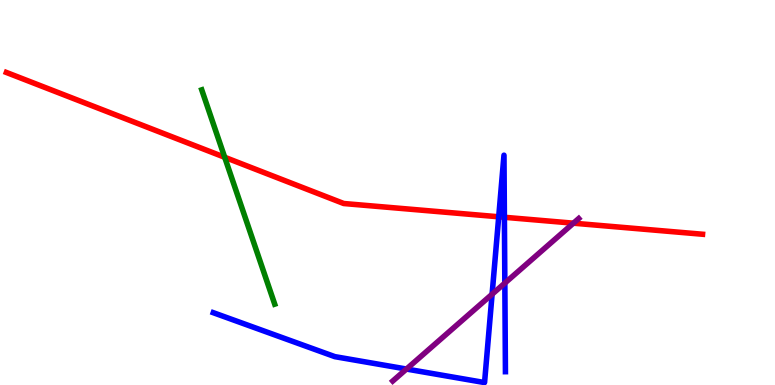[{'lines': ['blue', 'red'], 'intersections': [{'x': 6.44, 'y': 4.37}, {'x': 6.51, 'y': 4.36}]}, {'lines': ['green', 'red'], 'intersections': [{'x': 2.9, 'y': 5.92}]}, {'lines': ['purple', 'red'], 'intersections': [{'x': 7.4, 'y': 4.2}]}, {'lines': ['blue', 'green'], 'intersections': []}, {'lines': ['blue', 'purple'], 'intersections': [{'x': 5.24, 'y': 0.415}, {'x': 6.35, 'y': 2.36}, {'x': 6.51, 'y': 2.65}]}, {'lines': ['green', 'purple'], 'intersections': []}]